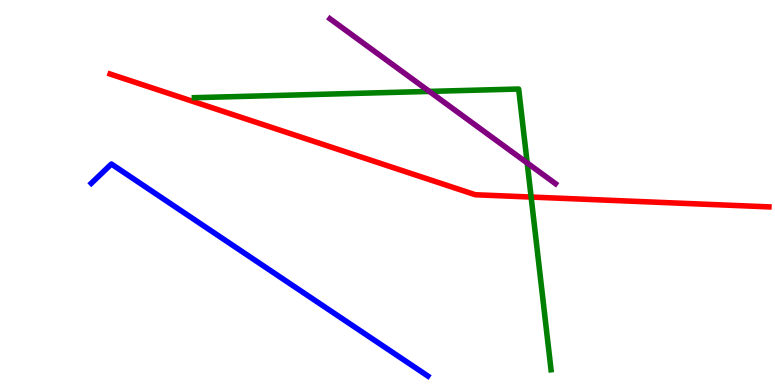[{'lines': ['blue', 'red'], 'intersections': []}, {'lines': ['green', 'red'], 'intersections': [{'x': 6.85, 'y': 4.88}]}, {'lines': ['purple', 'red'], 'intersections': []}, {'lines': ['blue', 'green'], 'intersections': []}, {'lines': ['blue', 'purple'], 'intersections': []}, {'lines': ['green', 'purple'], 'intersections': [{'x': 5.54, 'y': 7.63}, {'x': 6.8, 'y': 5.77}]}]